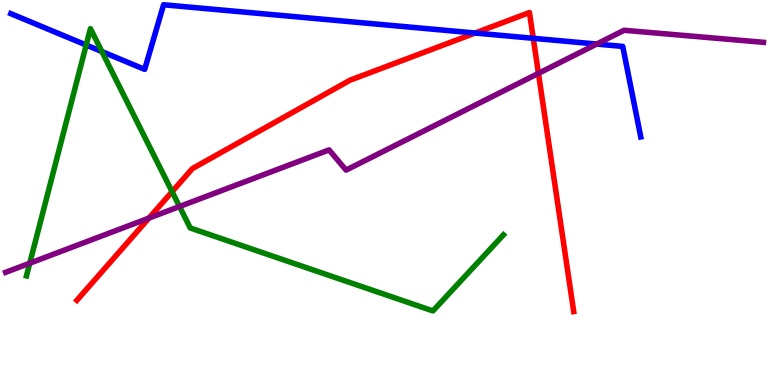[{'lines': ['blue', 'red'], 'intersections': [{'x': 6.13, 'y': 9.14}, {'x': 6.88, 'y': 9.01}]}, {'lines': ['green', 'red'], 'intersections': [{'x': 2.22, 'y': 5.02}]}, {'lines': ['purple', 'red'], 'intersections': [{'x': 1.92, 'y': 4.34}, {'x': 6.95, 'y': 8.09}]}, {'lines': ['blue', 'green'], 'intersections': [{'x': 1.11, 'y': 8.83}, {'x': 1.31, 'y': 8.66}]}, {'lines': ['blue', 'purple'], 'intersections': [{'x': 7.7, 'y': 8.86}]}, {'lines': ['green', 'purple'], 'intersections': [{'x': 0.384, 'y': 3.16}, {'x': 2.32, 'y': 4.64}]}]